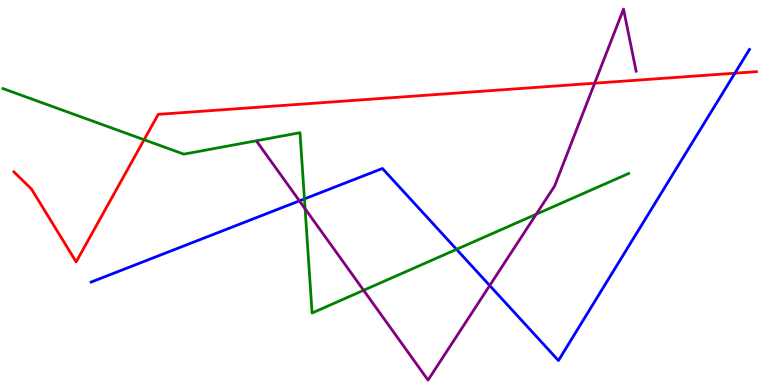[{'lines': ['blue', 'red'], 'intersections': [{'x': 9.48, 'y': 8.1}]}, {'lines': ['green', 'red'], 'intersections': [{'x': 1.86, 'y': 6.37}]}, {'lines': ['purple', 'red'], 'intersections': [{'x': 7.67, 'y': 7.84}]}, {'lines': ['blue', 'green'], 'intersections': [{'x': 3.93, 'y': 4.83}, {'x': 5.89, 'y': 3.52}]}, {'lines': ['blue', 'purple'], 'intersections': [{'x': 3.86, 'y': 4.78}, {'x': 6.32, 'y': 2.58}]}, {'lines': ['green', 'purple'], 'intersections': [{'x': 3.94, 'y': 4.58}, {'x': 4.69, 'y': 2.46}, {'x': 6.92, 'y': 4.44}]}]